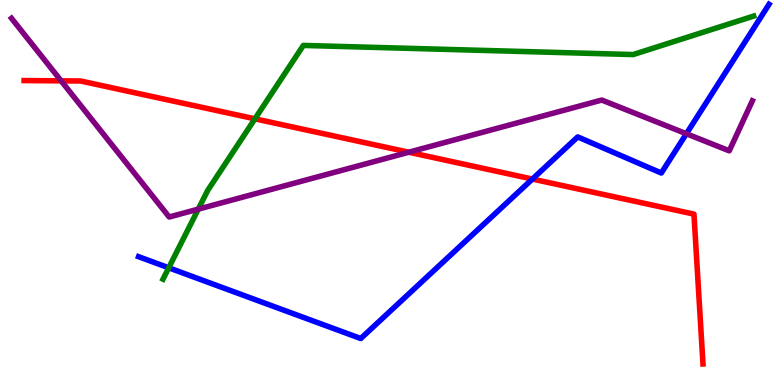[{'lines': ['blue', 'red'], 'intersections': [{'x': 6.87, 'y': 5.35}]}, {'lines': ['green', 'red'], 'intersections': [{'x': 3.29, 'y': 6.91}]}, {'lines': ['purple', 'red'], 'intersections': [{'x': 0.789, 'y': 7.9}, {'x': 5.27, 'y': 6.05}]}, {'lines': ['blue', 'green'], 'intersections': [{'x': 2.18, 'y': 3.04}]}, {'lines': ['blue', 'purple'], 'intersections': [{'x': 8.86, 'y': 6.53}]}, {'lines': ['green', 'purple'], 'intersections': [{'x': 2.56, 'y': 4.57}]}]